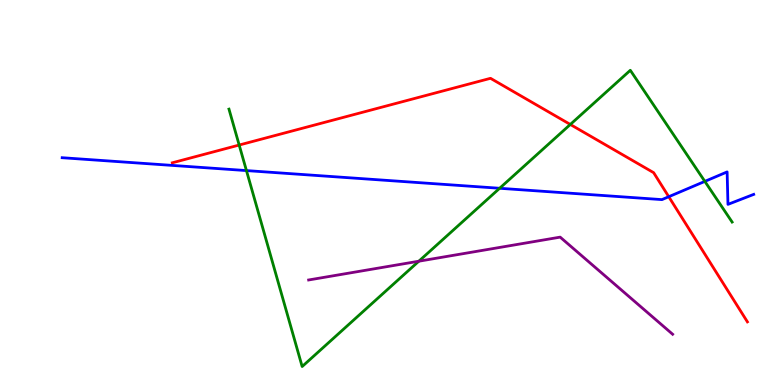[{'lines': ['blue', 'red'], 'intersections': [{'x': 8.63, 'y': 4.89}]}, {'lines': ['green', 'red'], 'intersections': [{'x': 3.09, 'y': 6.23}, {'x': 7.36, 'y': 6.77}]}, {'lines': ['purple', 'red'], 'intersections': []}, {'lines': ['blue', 'green'], 'intersections': [{'x': 3.18, 'y': 5.57}, {'x': 6.45, 'y': 5.11}, {'x': 9.09, 'y': 5.29}]}, {'lines': ['blue', 'purple'], 'intersections': []}, {'lines': ['green', 'purple'], 'intersections': [{'x': 5.4, 'y': 3.22}]}]